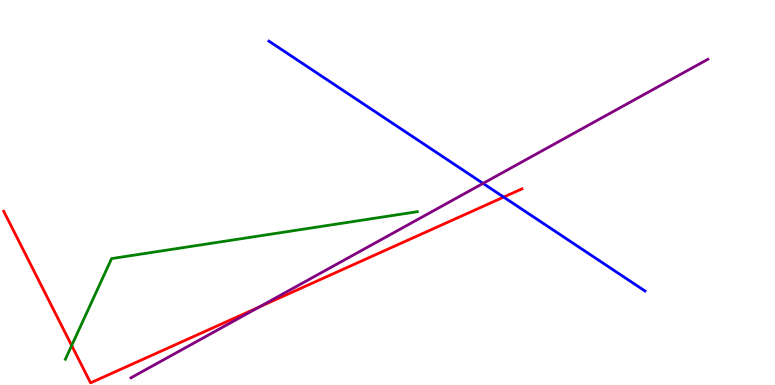[{'lines': ['blue', 'red'], 'intersections': [{'x': 6.5, 'y': 4.88}]}, {'lines': ['green', 'red'], 'intersections': [{'x': 0.925, 'y': 1.03}]}, {'lines': ['purple', 'red'], 'intersections': [{'x': 3.34, 'y': 2.02}]}, {'lines': ['blue', 'green'], 'intersections': []}, {'lines': ['blue', 'purple'], 'intersections': [{'x': 6.23, 'y': 5.24}]}, {'lines': ['green', 'purple'], 'intersections': []}]